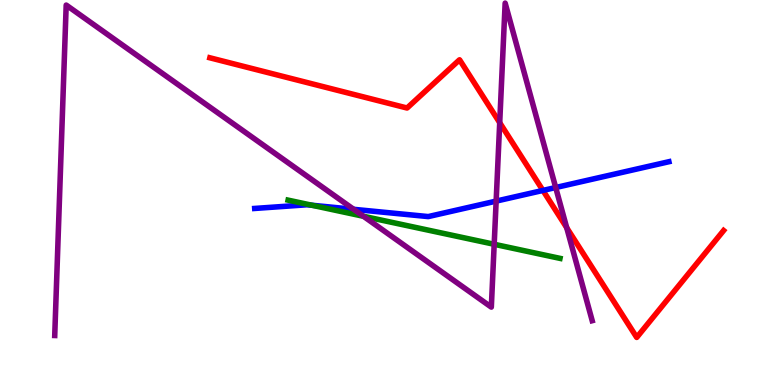[{'lines': ['blue', 'red'], 'intersections': [{'x': 7.01, 'y': 5.05}]}, {'lines': ['green', 'red'], 'intersections': []}, {'lines': ['purple', 'red'], 'intersections': [{'x': 6.45, 'y': 6.81}, {'x': 7.31, 'y': 4.09}]}, {'lines': ['blue', 'green'], 'intersections': [{'x': 4.02, 'y': 4.67}]}, {'lines': ['blue', 'purple'], 'intersections': [{'x': 4.56, 'y': 4.56}, {'x': 6.4, 'y': 4.78}, {'x': 7.17, 'y': 5.13}]}, {'lines': ['green', 'purple'], 'intersections': [{'x': 4.69, 'y': 4.38}, {'x': 6.38, 'y': 3.66}]}]